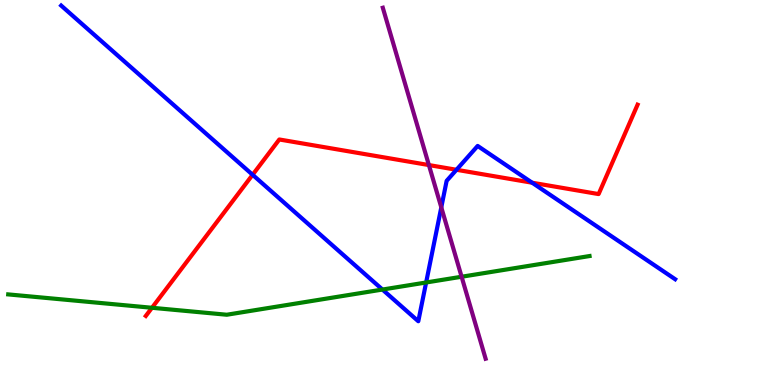[{'lines': ['blue', 'red'], 'intersections': [{'x': 3.26, 'y': 5.46}, {'x': 5.89, 'y': 5.59}, {'x': 6.87, 'y': 5.25}]}, {'lines': ['green', 'red'], 'intersections': [{'x': 1.96, 'y': 2.01}]}, {'lines': ['purple', 'red'], 'intersections': [{'x': 5.53, 'y': 5.71}]}, {'lines': ['blue', 'green'], 'intersections': [{'x': 4.93, 'y': 2.48}, {'x': 5.5, 'y': 2.66}]}, {'lines': ['blue', 'purple'], 'intersections': [{'x': 5.69, 'y': 4.61}]}, {'lines': ['green', 'purple'], 'intersections': [{'x': 5.96, 'y': 2.81}]}]